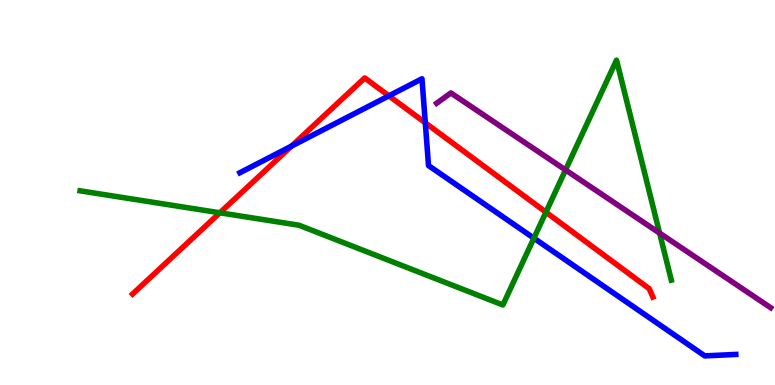[{'lines': ['blue', 'red'], 'intersections': [{'x': 3.76, 'y': 6.21}, {'x': 5.02, 'y': 7.51}, {'x': 5.49, 'y': 6.81}]}, {'lines': ['green', 'red'], 'intersections': [{'x': 2.84, 'y': 4.47}, {'x': 7.04, 'y': 4.49}]}, {'lines': ['purple', 'red'], 'intersections': []}, {'lines': ['blue', 'green'], 'intersections': [{'x': 6.89, 'y': 3.81}]}, {'lines': ['blue', 'purple'], 'intersections': []}, {'lines': ['green', 'purple'], 'intersections': [{'x': 7.3, 'y': 5.59}, {'x': 8.51, 'y': 3.94}]}]